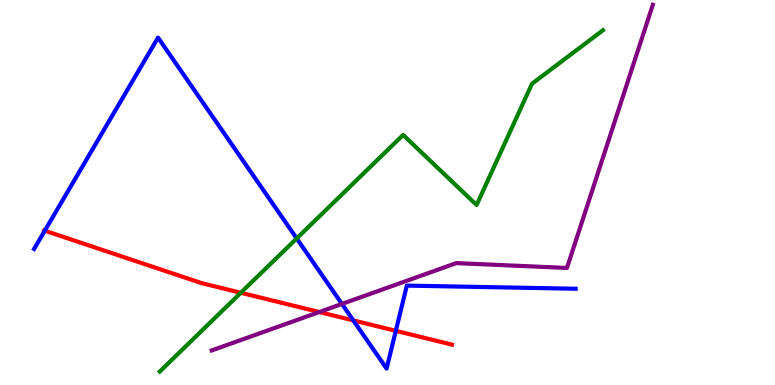[{'lines': ['blue', 'red'], 'intersections': [{'x': 0.578, 'y': 4.01}, {'x': 4.56, 'y': 1.68}, {'x': 5.11, 'y': 1.41}]}, {'lines': ['green', 'red'], 'intersections': [{'x': 3.11, 'y': 2.4}]}, {'lines': ['purple', 'red'], 'intersections': [{'x': 4.12, 'y': 1.9}]}, {'lines': ['blue', 'green'], 'intersections': [{'x': 3.83, 'y': 3.81}]}, {'lines': ['blue', 'purple'], 'intersections': [{'x': 4.41, 'y': 2.11}]}, {'lines': ['green', 'purple'], 'intersections': []}]